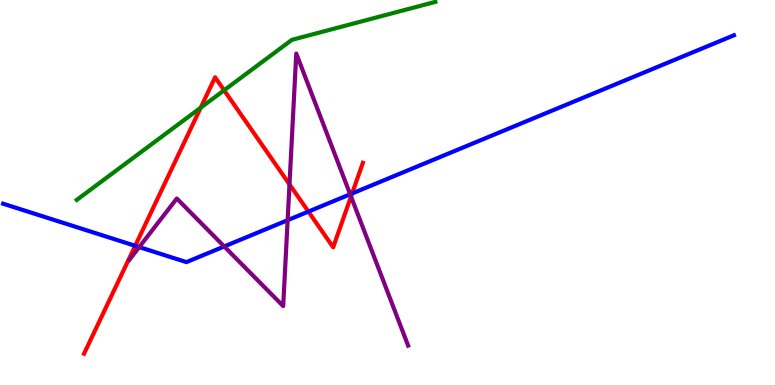[{'lines': ['blue', 'red'], 'intersections': [{'x': 1.74, 'y': 3.62}, {'x': 3.98, 'y': 4.5}, {'x': 4.54, 'y': 4.97}]}, {'lines': ['green', 'red'], 'intersections': [{'x': 2.59, 'y': 7.2}, {'x': 2.89, 'y': 7.66}]}, {'lines': ['purple', 'red'], 'intersections': [{'x': 3.74, 'y': 5.21}, {'x': 4.53, 'y': 4.9}]}, {'lines': ['blue', 'green'], 'intersections': []}, {'lines': ['blue', 'purple'], 'intersections': [{'x': 1.8, 'y': 3.58}, {'x': 2.89, 'y': 3.6}, {'x': 3.71, 'y': 4.28}, {'x': 4.52, 'y': 4.95}]}, {'lines': ['green', 'purple'], 'intersections': []}]